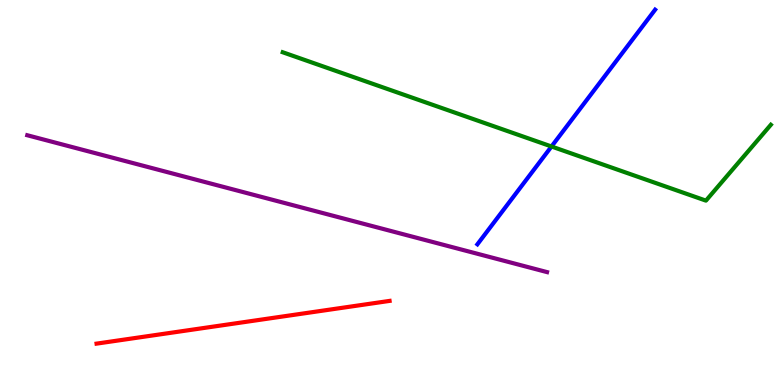[{'lines': ['blue', 'red'], 'intersections': []}, {'lines': ['green', 'red'], 'intersections': []}, {'lines': ['purple', 'red'], 'intersections': []}, {'lines': ['blue', 'green'], 'intersections': [{'x': 7.12, 'y': 6.2}]}, {'lines': ['blue', 'purple'], 'intersections': []}, {'lines': ['green', 'purple'], 'intersections': []}]